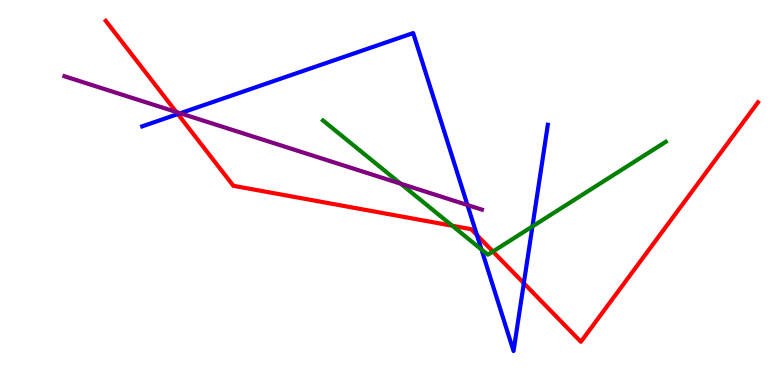[{'lines': ['blue', 'red'], 'intersections': [{'x': 2.3, 'y': 7.04}, {'x': 6.15, 'y': 3.89}, {'x': 6.76, 'y': 2.64}]}, {'lines': ['green', 'red'], 'intersections': [{'x': 5.84, 'y': 4.14}, {'x': 6.36, 'y': 3.47}]}, {'lines': ['purple', 'red'], 'intersections': [{'x': 2.27, 'y': 7.09}]}, {'lines': ['blue', 'green'], 'intersections': [{'x': 6.21, 'y': 3.52}, {'x': 6.87, 'y': 4.12}]}, {'lines': ['blue', 'purple'], 'intersections': [{'x': 2.33, 'y': 7.06}, {'x': 6.03, 'y': 4.67}]}, {'lines': ['green', 'purple'], 'intersections': [{'x': 5.17, 'y': 5.23}]}]